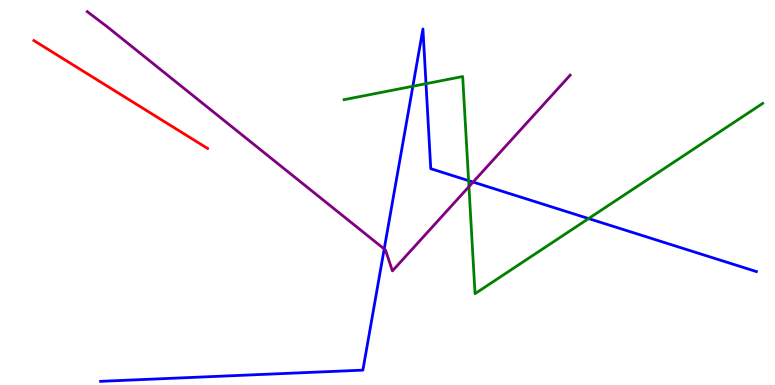[{'lines': ['blue', 'red'], 'intersections': []}, {'lines': ['green', 'red'], 'intersections': []}, {'lines': ['purple', 'red'], 'intersections': []}, {'lines': ['blue', 'green'], 'intersections': [{'x': 5.33, 'y': 7.76}, {'x': 5.5, 'y': 7.83}, {'x': 6.05, 'y': 5.31}, {'x': 7.59, 'y': 4.32}]}, {'lines': ['blue', 'purple'], 'intersections': [{'x': 4.96, 'y': 3.53}, {'x': 6.1, 'y': 5.27}]}, {'lines': ['green', 'purple'], 'intersections': [{'x': 6.05, 'y': 5.15}]}]